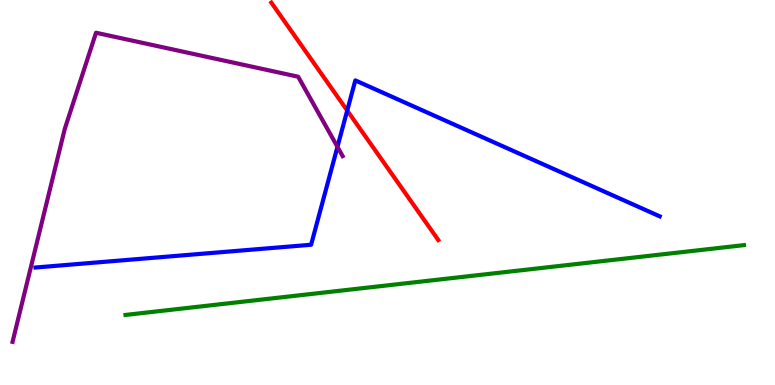[{'lines': ['blue', 'red'], 'intersections': [{'x': 4.48, 'y': 7.13}]}, {'lines': ['green', 'red'], 'intersections': []}, {'lines': ['purple', 'red'], 'intersections': []}, {'lines': ['blue', 'green'], 'intersections': []}, {'lines': ['blue', 'purple'], 'intersections': [{'x': 4.35, 'y': 6.19}]}, {'lines': ['green', 'purple'], 'intersections': []}]